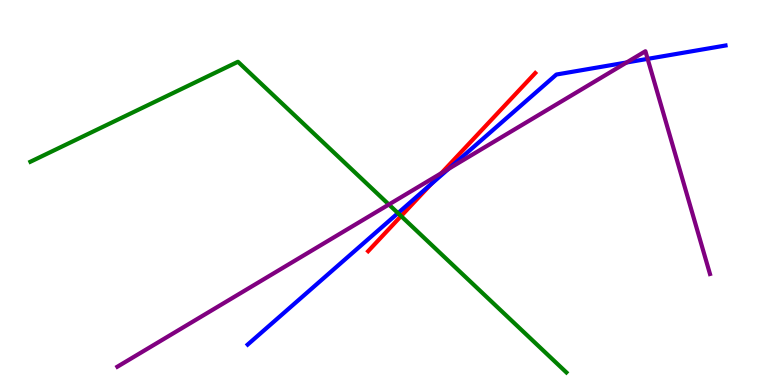[{'lines': ['blue', 'red'], 'intersections': [{'x': 5.56, 'y': 5.21}]}, {'lines': ['green', 'red'], 'intersections': [{'x': 5.18, 'y': 4.39}]}, {'lines': ['purple', 'red'], 'intersections': [{'x': 5.69, 'y': 5.5}]}, {'lines': ['blue', 'green'], 'intersections': [{'x': 5.14, 'y': 4.46}]}, {'lines': ['blue', 'purple'], 'intersections': [{'x': 5.79, 'y': 5.61}, {'x': 8.09, 'y': 8.38}, {'x': 8.36, 'y': 8.47}]}, {'lines': ['green', 'purple'], 'intersections': [{'x': 5.02, 'y': 4.69}]}]